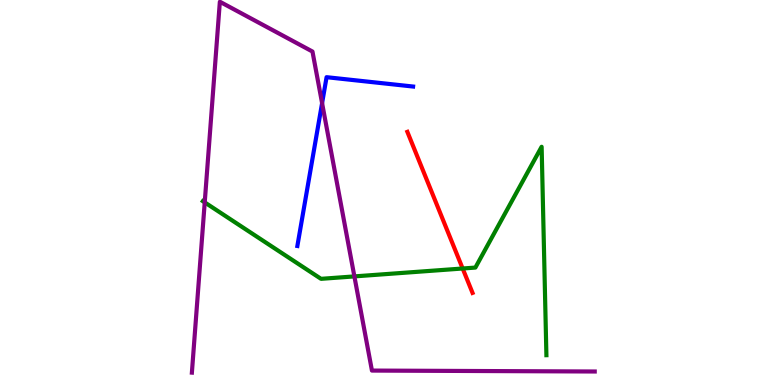[{'lines': ['blue', 'red'], 'intersections': []}, {'lines': ['green', 'red'], 'intersections': [{'x': 5.97, 'y': 3.03}]}, {'lines': ['purple', 'red'], 'intersections': []}, {'lines': ['blue', 'green'], 'intersections': []}, {'lines': ['blue', 'purple'], 'intersections': [{'x': 4.16, 'y': 7.32}]}, {'lines': ['green', 'purple'], 'intersections': [{'x': 2.64, 'y': 4.74}, {'x': 4.57, 'y': 2.82}]}]